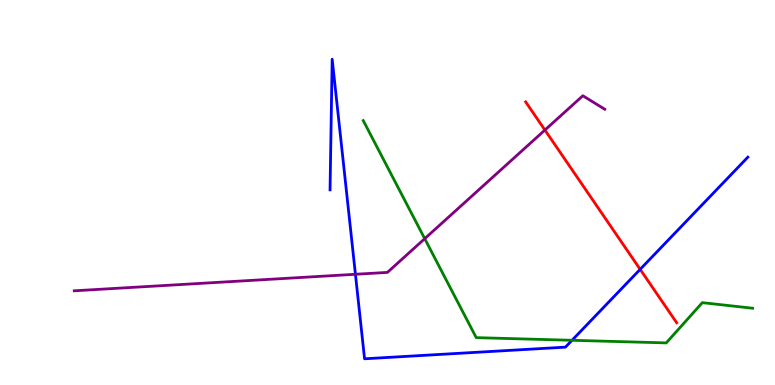[{'lines': ['blue', 'red'], 'intersections': [{'x': 8.26, 'y': 3.0}]}, {'lines': ['green', 'red'], 'intersections': []}, {'lines': ['purple', 'red'], 'intersections': [{'x': 7.03, 'y': 6.62}]}, {'lines': ['blue', 'green'], 'intersections': [{'x': 7.38, 'y': 1.16}]}, {'lines': ['blue', 'purple'], 'intersections': [{'x': 4.59, 'y': 2.88}]}, {'lines': ['green', 'purple'], 'intersections': [{'x': 5.48, 'y': 3.8}]}]